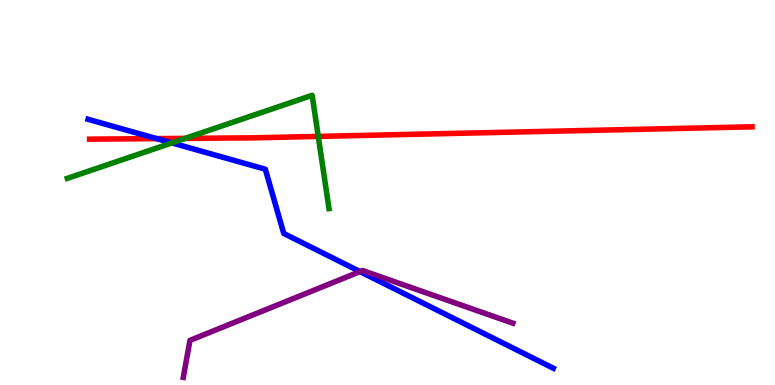[{'lines': ['blue', 'red'], 'intersections': [{'x': 2.02, 'y': 6.4}]}, {'lines': ['green', 'red'], 'intersections': [{'x': 2.39, 'y': 6.41}, {'x': 4.11, 'y': 6.46}]}, {'lines': ['purple', 'red'], 'intersections': []}, {'lines': ['blue', 'green'], 'intersections': [{'x': 2.22, 'y': 6.29}]}, {'lines': ['blue', 'purple'], 'intersections': [{'x': 4.65, 'y': 2.95}]}, {'lines': ['green', 'purple'], 'intersections': []}]